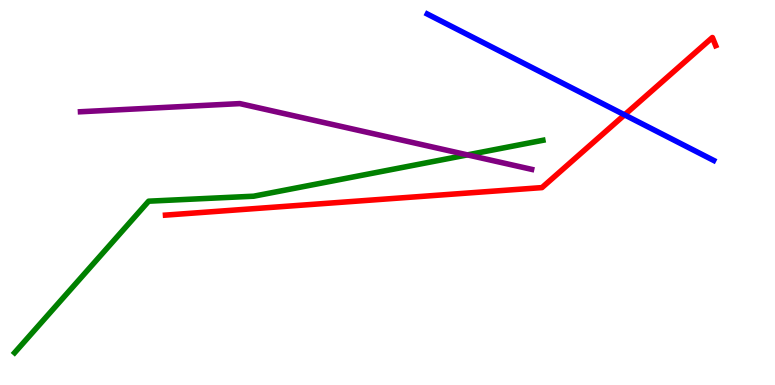[{'lines': ['blue', 'red'], 'intersections': [{'x': 8.06, 'y': 7.02}]}, {'lines': ['green', 'red'], 'intersections': []}, {'lines': ['purple', 'red'], 'intersections': []}, {'lines': ['blue', 'green'], 'intersections': []}, {'lines': ['blue', 'purple'], 'intersections': []}, {'lines': ['green', 'purple'], 'intersections': [{'x': 6.03, 'y': 5.98}]}]